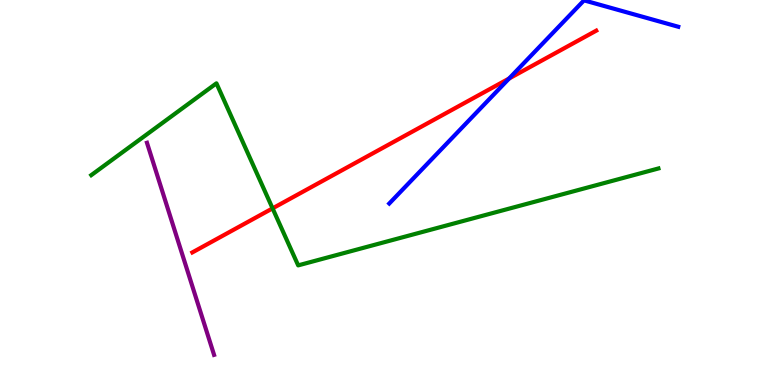[{'lines': ['blue', 'red'], 'intersections': [{'x': 6.57, 'y': 7.96}]}, {'lines': ['green', 'red'], 'intersections': [{'x': 3.52, 'y': 4.59}]}, {'lines': ['purple', 'red'], 'intersections': []}, {'lines': ['blue', 'green'], 'intersections': []}, {'lines': ['blue', 'purple'], 'intersections': []}, {'lines': ['green', 'purple'], 'intersections': []}]